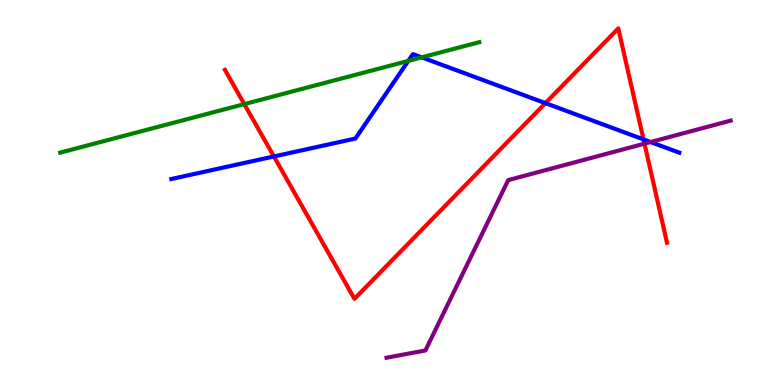[{'lines': ['blue', 'red'], 'intersections': [{'x': 3.53, 'y': 5.94}, {'x': 7.04, 'y': 7.32}, {'x': 8.3, 'y': 6.38}]}, {'lines': ['green', 'red'], 'intersections': [{'x': 3.15, 'y': 7.3}]}, {'lines': ['purple', 'red'], 'intersections': [{'x': 8.32, 'y': 6.27}]}, {'lines': ['blue', 'green'], 'intersections': [{'x': 5.27, 'y': 8.42}, {'x': 5.44, 'y': 8.51}]}, {'lines': ['blue', 'purple'], 'intersections': [{'x': 8.39, 'y': 6.31}]}, {'lines': ['green', 'purple'], 'intersections': []}]